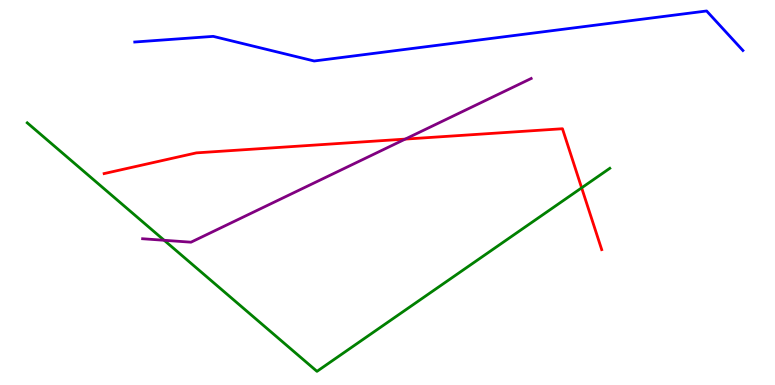[{'lines': ['blue', 'red'], 'intersections': []}, {'lines': ['green', 'red'], 'intersections': [{'x': 7.51, 'y': 5.12}]}, {'lines': ['purple', 'red'], 'intersections': [{'x': 5.23, 'y': 6.39}]}, {'lines': ['blue', 'green'], 'intersections': []}, {'lines': ['blue', 'purple'], 'intersections': []}, {'lines': ['green', 'purple'], 'intersections': [{'x': 2.12, 'y': 3.76}]}]